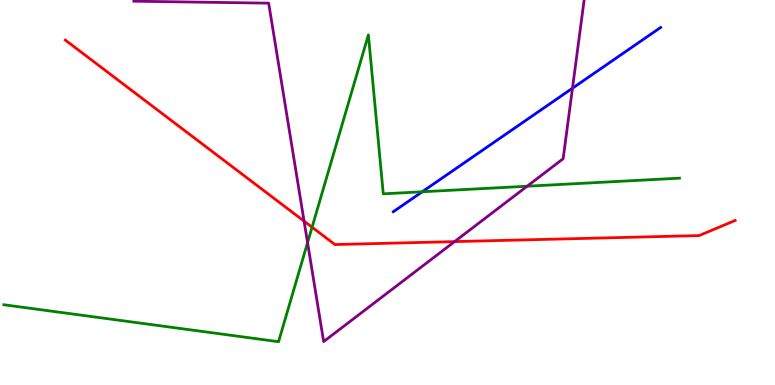[{'lines': ['blue', 'red'], 'intersections': []}, {'lines': ['green', 'red'], 'intersections': [{'x': 4.03, 'y': 4.1}]}, {'lines': ['purple', 'red'], 'intersections': [{'x': 3.92, 'y': 4.26}, {'x': 5.87, 'y': 3.72}]}, {'lines': ['blue', 'green'], 'intersections': [{'x': 5.45, 'y': 5.02}]}, {'lines': ['blue', 'purple'], 'intersections': [{'x': 7.39, 'y': 7.71}]}, {'lines': ['green', 'purple'], 'intersections': [{'x': 3.97, 'y': 3.7}, {'x': 6.8, 'y': 5.16}]}]